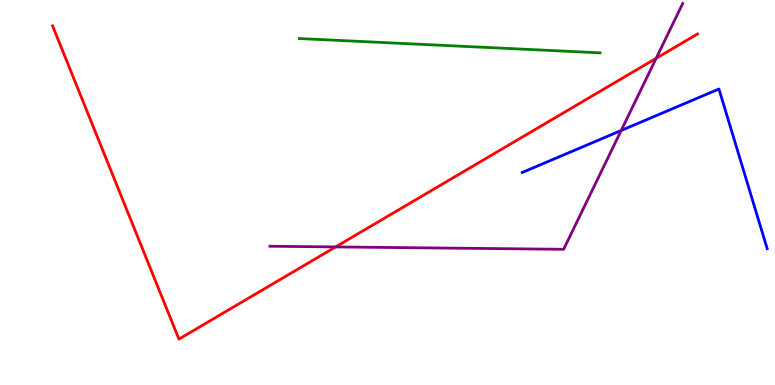[{'lines': ['blue', 'red'], 'intersections': []}, {'lines': ['green', 'red'], 'intersections': []}, {'lines': ['purple', 'red'], 'intersections': [{'x': 4.33, 'y': 3.59}, {'x': 8.47, 'y': 8.49}]}, {'lines': ['blue', 'green'], 'intersections': []}, {'lines': ['blue', 'purple'], 'intersections': [{'x': 8.02, 'y': 6.61}]}, {'lines': ['green', 'purple'], 'intersections': []}]